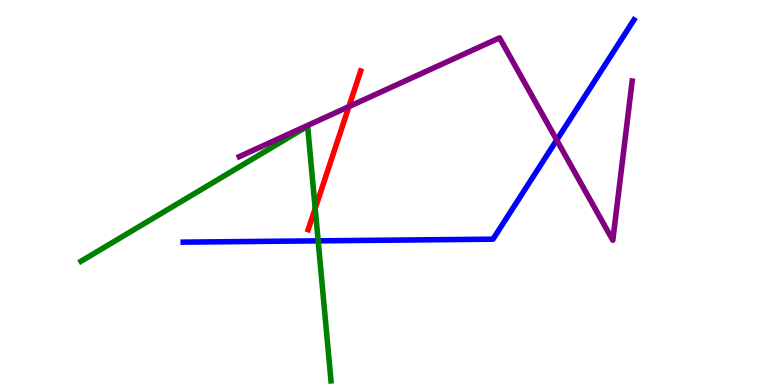[{'lines': ['blue', 'red'], 'intersections': []}, {'lines': ['green', 'red'], 'intersections': [{'x': 4.07, 'y': 4.58}]}, {'lines': ['purple', 'red'], 'intersections': [{'x': 4.5, 'y': 7.23}]}, {'lines': ['blue', 'green'], 'intersections': [{'x': 4.11, 'y': 3.74}]}, {'lines': ['blue', 'purple'], 'intersections': [{'x': 7.18, 'y': 6.36}]}, {'lines': ['green', 'purple'], 'intersections': []}]